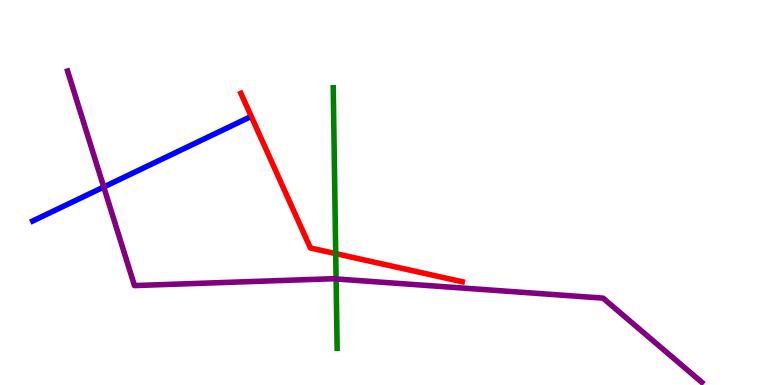[{'lines': ['blue', 'red'], 'intersections': []}, {'lines': ['green', 'red'], 'intersections': [{'x': 4.33, 'y': 3.41}]}, {'lines': ['purple', 'red'], 'intersections': []}, {'lines': ['blue', 'green'], 'intersections': []}, {'lines': ['blue', 'purple'], 'intersections': [{'x': 1.34, 'y': 5.14}]}, {'lines': ['green', 'purple'], 'intersections': [{'x': 4.34, 'y': 2.75}]}]